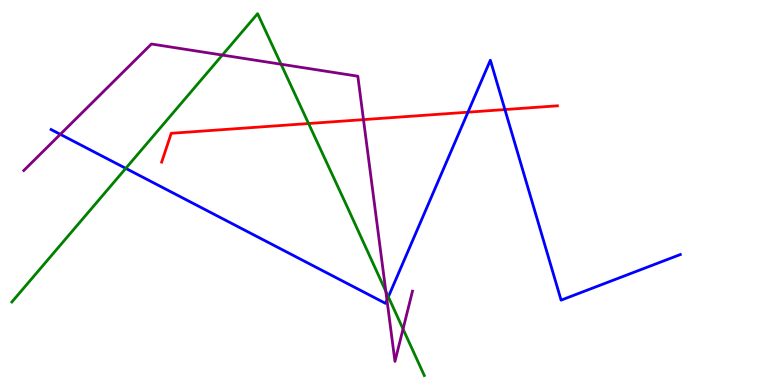[{'lines': ['blue', 'red'], 'intersections': [{'x': 6.04, 'y': 7.09}, {'x': 6.51, 'y': 7.15}]}, {'lines': ['green', 'red'], 'intersections': [{'x': 3.98, 'y': 6.79}]}, {'lines': ['purple', 'red'], 'intersections': [{'x': 4.69, 'y': 6.89}]}, {'lines': ['blue', 'green'], 'intersections': [{'x': 1.62, 'y': 5.63}, {'x': 5.01, 'y': 2.29}]}, {'lines': ['blue', 'purple'], 'intersections': [{'x': 0.778, 'y': 6.51}, {'x': 4.99, 'y': 2.21}]}, {'lines': ['green', 'purple'], 'intersections': [{'x': 2.87, 'y': 8.57}, {'x': 3.63, 'y': 8.33}, {'x': 4.98, 'y': 2.43}, {'x': 5.2, 'y': 1.45}]}]